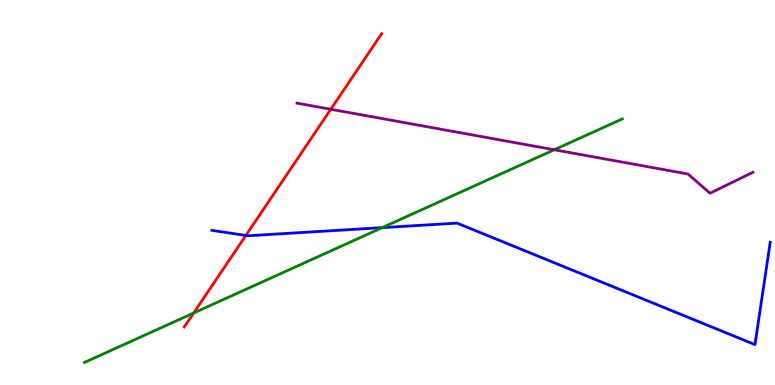[{'lines': ['blue', 'red'], 'intersections': [{'x': 3.17, 'y': 3.88}]}, {'lines': ['green', 'red'], 'intersections': [{'x': 2.5, 'y': 1.87}]}, {'lines': ['purple', 'red'], 'intersections': [{'x': 4.27, 'y': 7.16}]}, {'lines': ['blue', 'green'], 'intersections': [{'x': 4.93, 'y': 4.09}]}, {'lines': ['blue', 'purple'], 'intersections': []}, {'lines': ['green', 'purple'], 'intersections': [{'x': 7.15, 'y': 6.11}]}]